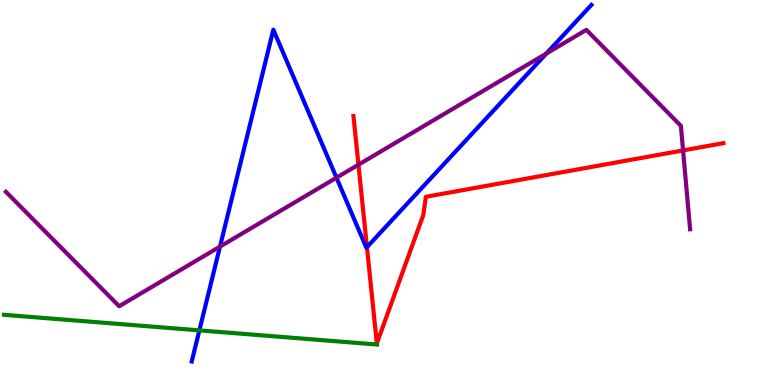[{'lines': ['blue', 'red'], 'intersections': [{'x': 4.73, 'y': 3.58}]}, {'lines': ['green', 'red'], 'intersections': []}, {'lines': ['purple', 'red'], 'intersections': [{'x': 4.63, 'y': 5.72}, {'x': 8.81, 'y': 6.09}]}, {'lines': ['blue', 'green'], 'intersections': [{'x': 2.57, 'y': 1.42}]}, {'lines': ['blue', 'purple'], 'intersections': [{'x': 2.84, 'y': 3.59}, {'x': 4.34, 'y': 5.38}, {'x': 7.05, 'y': 8.61}]}, {'lines': ['green', 'purple'], 'intersections': []}]